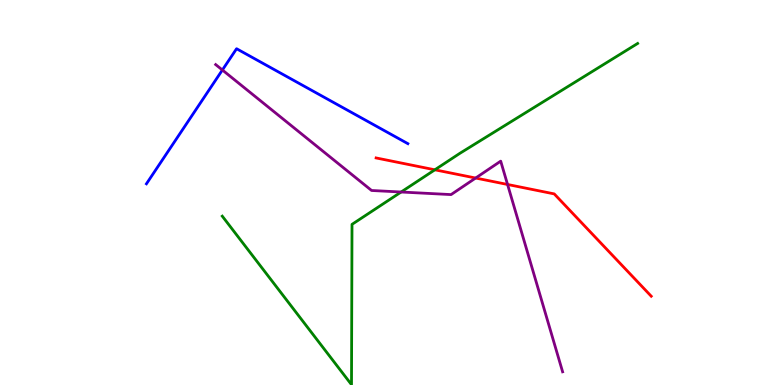[{'lines': ['blue', 'red'], 'intersections': []}, {'lines': ['green', 'red'], 'intersections': [{'x': 5.61, 'y': 5.59}]}, {'lines': ['purple', 'red'], 'intersections': [{'x': 6.14, 'y': 5.38}, {'x': 6.55, 'y': 5.21}]}, {'lines': ['blue', 'green'], 'intersections': []}, {'lines': ['blue', 'purple'], 'intersections': [{'x': 2.87, 'y': 8.18}]}, {'lines': ['green', 'purple'], 'intersections': [{'x': 5.18, 'y': 5.01}]}]